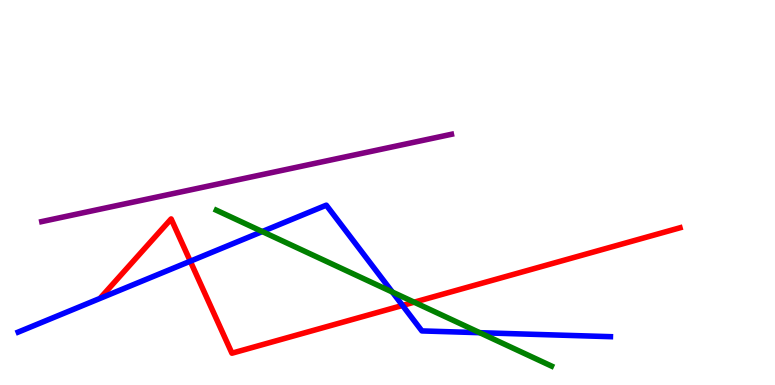[{'lines': ['blue', 'red'], 'intersections': [{'x': 2.46, 'y': 3.22}, {'x': 5.19, 'y': 2.07}]}, {'lines': ['green', 'red'], 'intersections': [{'x': 5.34, 'y': 2.15}]}, {'lines': ['purple', 'red'], 'intersections': []}, {'lines': ['blue', 'green'], 'intersections': [{'x': 3.38, 'y': 3.99}, {'x': 5.06, 'y': 2.41}, {'x': 6.19, 'y': 1.36}]}, {'lines': ['blue', 'purple'], 'intersections': []}, {'lines': ['green', 'purple'], 'intersections': []}]